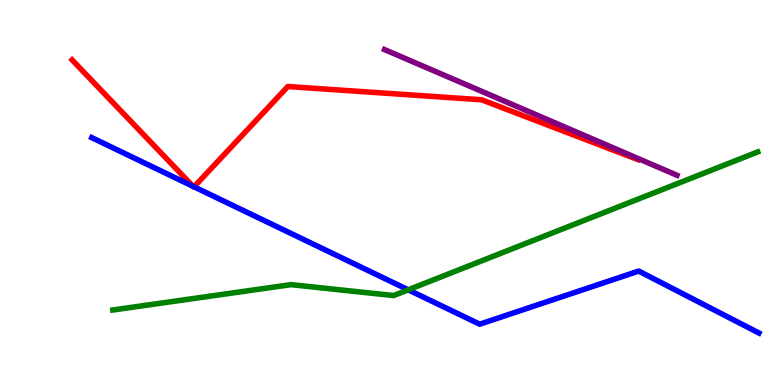[{'lines': ['blue', 'red'], 'intersections': [{'x': 2.49, 'y': 5.16}, {'x': 2.5, 'y': 5.15}]}, {'lines': ['green', 'red'], 'intersections': []}, {'lines': ['purple', 'red'], 'intersections': []}, {'lines': ['blue', 'green'], 'intersections': [{'x': 5.27, 'y': 2.47}]}, {'lines': ['blue', 'purple'], 'intersections': []}, {'lines': ['green', 'purple'], 'intersections': []}]